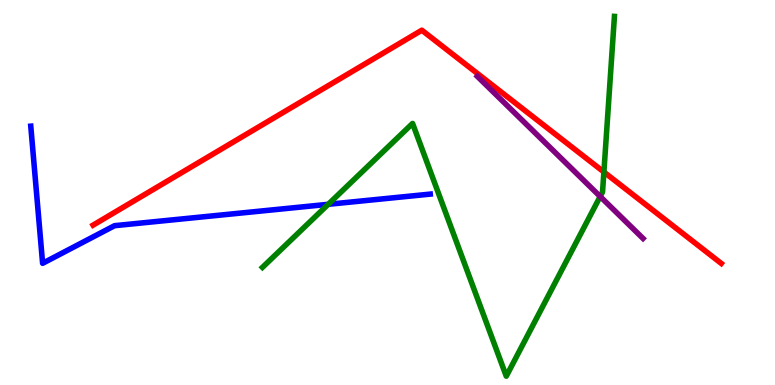[{'lines': ['blue', 'red'], 'intersections': []}, {'lines': ['green', 'red'], 'intersections': [{'x': 7.79, 'y': 5.53}]}, {'lines': ['purple', 'red'], 'intersections': []}, {'lines': ['blue', 'green'], 'intersections': [{'x': 4.24, 'y': 4.69}]}, {'lines': ['blue', 'purple'], 'intersections': []}, {'lines': ['green', 'purple'], 'intersections': [{'x': 7.74, 'y': 4.9}]}]